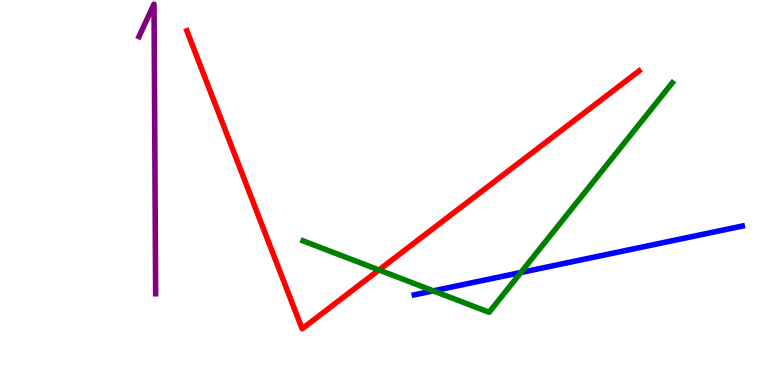[{'lines': ['blue', 'red'], 'intersections': []}, {'lines': ['green', 'red'], 'intersections': [{'x': 4.89, 'y': 2.99}]}, {'lines': ['purple', 'red'], 'intersections': []}, {'lines': ['blue', 'green'], 'intersections': [{'x': 5.59, 'y': 2.45}, {'x': 6.72, 'y': 2.92}]}, {'lines': ['blue', 'purple'], 'intersections': []}, {'lines': ['green', 'purple'], 'intersections': []}]